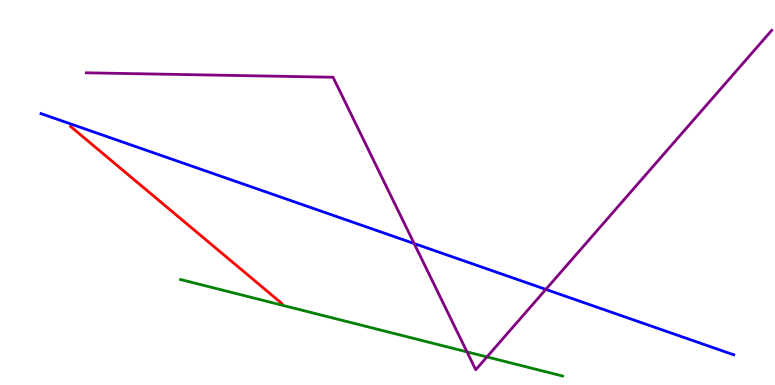[{'lines': ['blue', 'red'], 'intersections': []}, {'lines': ['green', 'red'], 'intersections': []}, {'lines': ['purple', 'red'], 'intersections': []}, {'lines': ['blue', 'green'], 'intersections': []}, {'lines': ['blue', 'purple'], 'intersections': [{'x': 5.34, 'y': 3.67}, {'x': 7.04, 'y': 2.48}]}, {'lines': ['green', 'purple'], 'intersections': [{'x': 6.03, 'y': 0.86}, {'x': 6.28, 'y': 0.729}]}]